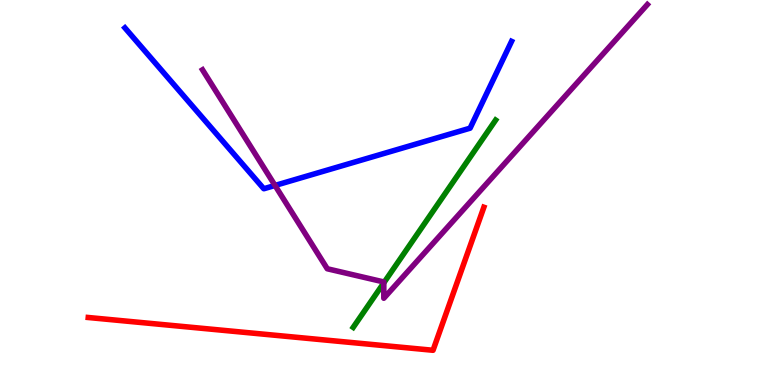[{'lines': ['blue', 'red'], 'intersections': []}, {'lines': ['green', 'red'], 'intersections': []}, {'lines': ['purple', 'red'], 'intersections': []}, {'lines': ['blue', 'green'], 'intersections': []}, {'lines': ['blue', 'purple'], 'intersections': [{'x': 3.55, 'y': 5.18}]}, {'lines': ['green', 'purple'], 'intersections': [{'x': 4.95, 'y': 2.65}]}]